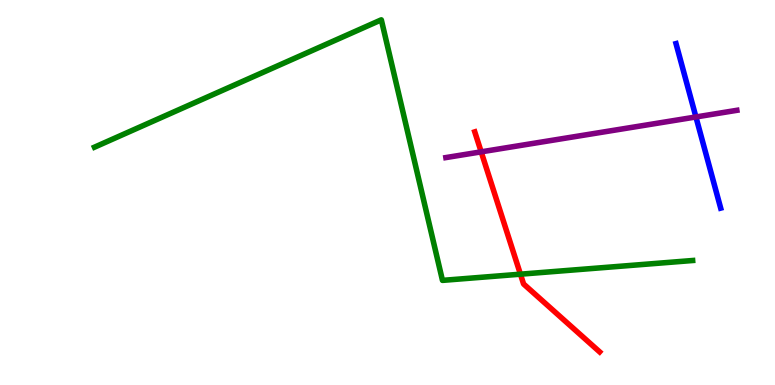[{'lines': ['blue', 'red'], 'intersections': []}, {'lines': ['green', 'red'], 'intersections': [{'x': 6.72, 'y': 2.88}]}, {'lines': ['purple', 'red'], 'intersections': [{'x': 6.21, 'y': 6.06}]}, {'lines': ['blue', 'green'], 'intersections': []}, {'lines': ['blue', 'purple'], 'intersections': [{'x': 8.98, 'y': 6.96}]}, {'lines': ['green', 'purple'], 'intersections': []}]